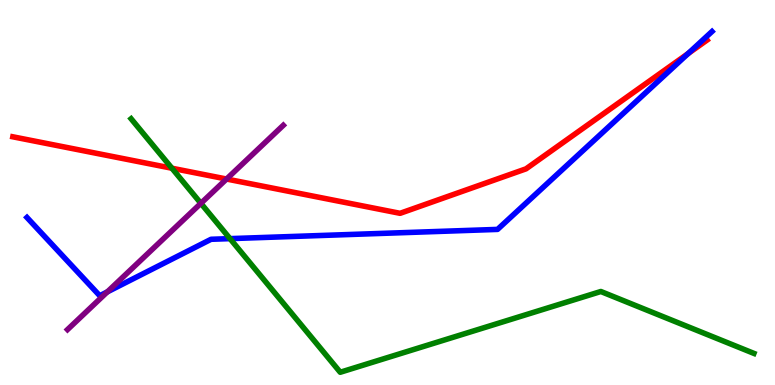[{'lines': ['blue', 'red'], 'intersections': [{'x': 8.88, 'y': 8.61}]}, {'lines': ['green', 'red'], 'intersections': [{'x': 2.22, 'y': 5.63}]}, {'lines': ['purple', 'red'], 'intersections': [{'x': 2.92, 'y': 5.35}]}, {'lines': ['blue', 'green'], 'intersections': [{'x': 2.97, 'y': 3.8}]}, {'lines': ['blue', 'purple'], 'intersections': [{'x': 1.39, 'y': 2.42}]}, {'lines': ['green', 'purple'], 'intersections': [{'x': 2.59, 'y': 4.72}]}]